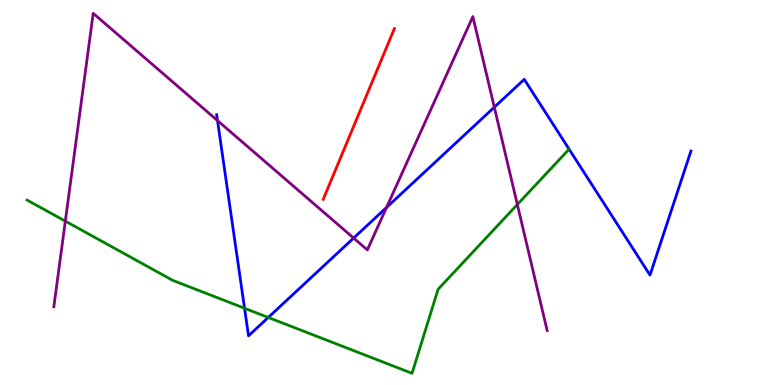[{'lines': ['blue', 'red'], 'intersections': []}, {'lines': ['green', 'red'], 'intersections': []}, {'lines': ['purple', 'red'], 'intersections': []}, {'lines': ['blue', 'green'], 'intersections': [{'x': 3.16, 'y': 1.99}, {'x': 3.46, 'y': 1.75}]}, {'lines': ['blue', 'purple'], 'intersections': [{'x': 2.81, 'y': 6.87}, {'x': 4.56, 'y': 3.82}, {'x': 4.99, 'y': 4.61}, {'x': 6.38, 'y': 7.22}]}, {'lines': ['green', 'purple'], 'intersections': [{'x': 0.843, 'y': 4.26}, {'x': 6.68, 'y': 4.69}]}]